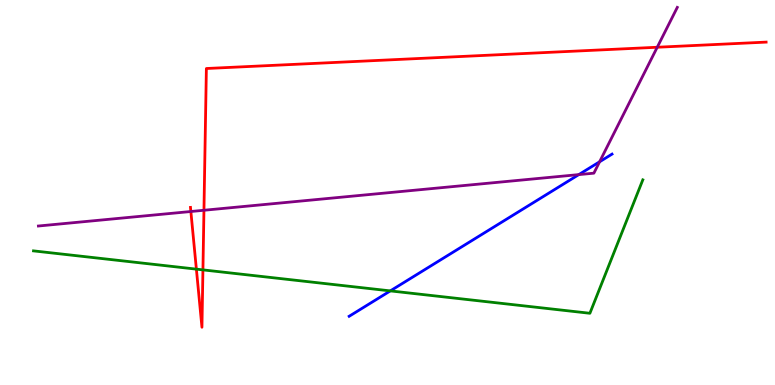[{'lines': ['blue', 'red'], 'intersections': []}, {'lines': ['green', 'red'], 'intersections': [{'x': 2.53, 'y': 3.01}, {'x': 2.62, 'y': 2.99}]}, {'lines': ['purple', 'red'], 'intersections': [{'x': 2.46, 'y': 4.51}, {'x': 2.63, 'y': 4.54}, {'x': 8.48, 'y': 8.77}]}, {'lines': ['blue', 'green'], 'intersections': [{'x': 5.04, 'y': 2.44}]}, {'lines': ['blue', 'purple'], 'intersections': [{'x': 7.47, 'y': 5.46}, {'x': 7.74, 'y': 5.8}]}, {'lines': ['green', 'purple'], 'intersections': []}]